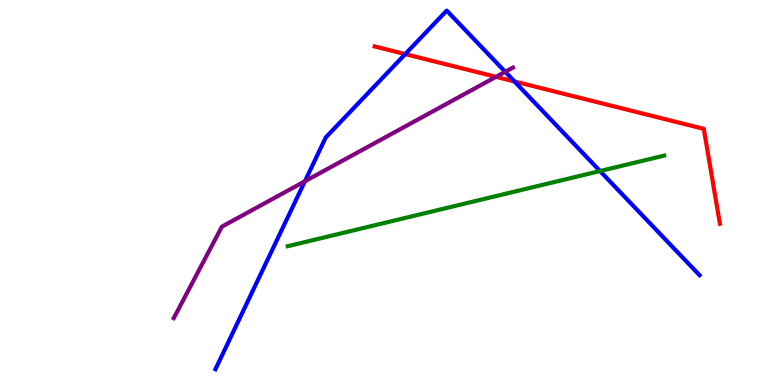[{'lines': ['blue', 'red'], 'intersections': [{'x': 5.23, 'y': 8.59}, {'x': 6.64, 'y': 7.88}]}, {'lines': ['green', 'red'], 'intersections': []}, {'lines': ['purple', 'red'], 'intersections': [{'x': 6.4, 'y': 8.0}]}, {'lines': ['blue', 'green'], 'intersections': [{'x': 7.74, 'y': 5.56}]}, {'lines': ['blue', 'purple'], 'intersections': [{'x': 3.93, 'y': 5.29}, {'x': 6.52, 'y': 8.13}]}, {'lines': ['green', 'purple'], 'intersections': []}]